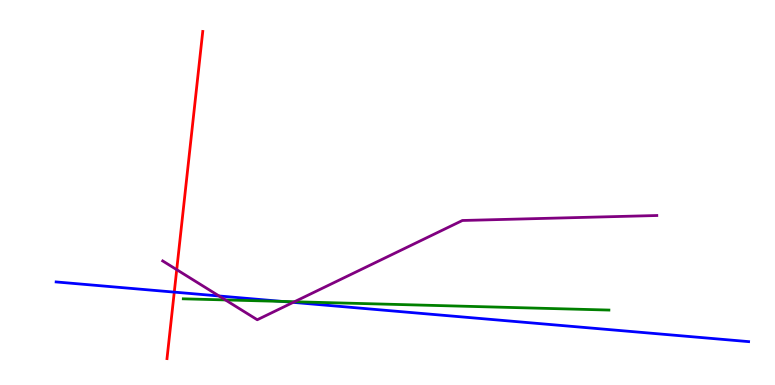[{'lines': ['blue', 'red'], 'intersections': [{'x': 2.25, 'y': 2.41}]}, {'lines': ['green', 'red'], 'intersections': []}, {'lines': ['purple', 'red'], 'intersections': [{'x': 2.28, 'y': 3.0}]}, {'lines': ['blue', 'green'], 'intersections': [{'x': 3.64, 'y': 2.17}]}, {'lines': ['blue', 'purple'], 'intersections': [{'x': 2.83, 'y': 2.31}, {'x': 3.78, 'y': 2.15}]}, {'lines': ['green', 'purple'], 'intersections': [{'x': 2.91, 'y': 2.21}, {'x': 3.8, 'y': 2.16}]}]